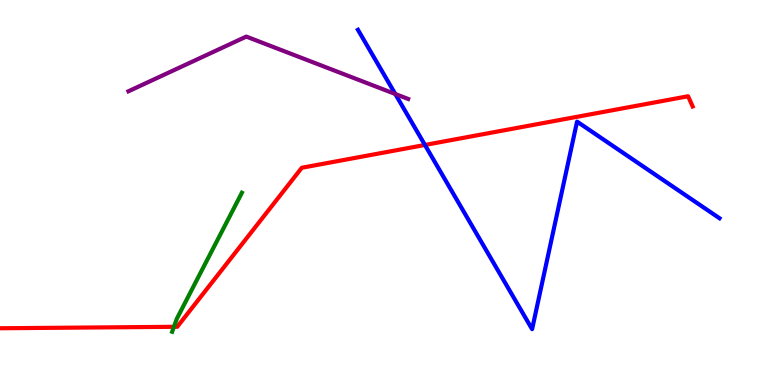[{'lines': ['blue', 'red'], 'intersections': [{'x': 5.48, 'y': 6.23}]}, {'lines': ['green', 'red'], 'intersections': [{'x': 2.24, 'y': 1.51}]}, {'lines': ['purple', 'red'], 'intersections': []}, {'lines': ['blue', 'green'], 'intersections': []}, {'lines': ['blue', 'purple'], 'intersections': [{'x': 5.1, 'y': 7.56}]}, {'lines': ['green', 'purple'], 'intersections': []}]